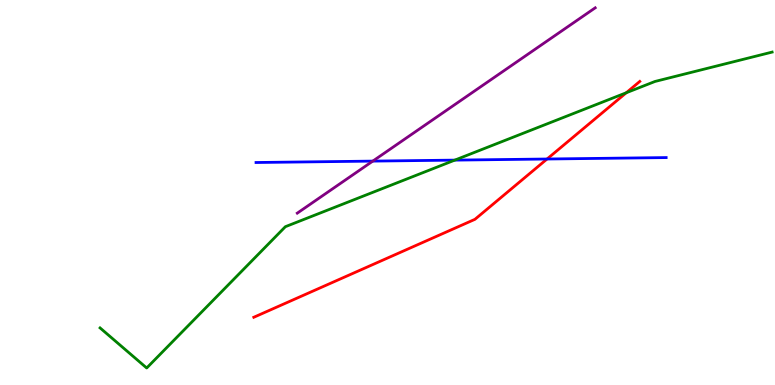[{'lines': ['blue', 'red'], 'intersections': [{'x': 7.06, 'y': 5.87}]}, {'lines': ['green', 'red'], 'intersections': [{'x': 8.08, 'y': 7.59}]}, {'lines': ['purple', 'red'], 'intersections': []}, {'lines': ['blue', 'green'], 'intersections': [{'x': 5.87, 'y': 5.84}]}, {'lines': ['blue', 'purple'], 'intersections': [{'x': 4.81, 'y': 5.82}]}, {'lines': ['green', 'purple'], 'intersections': []}]